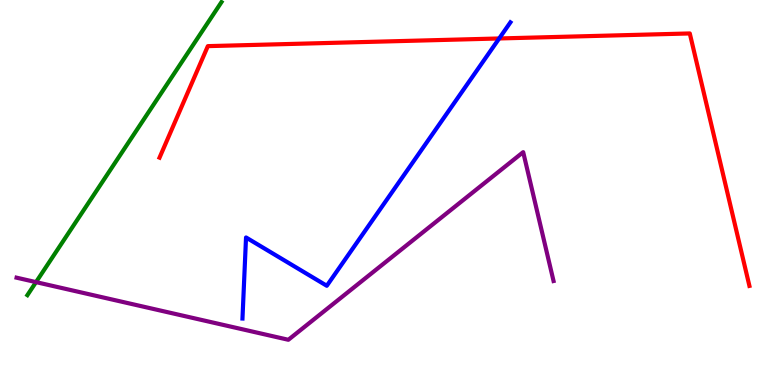[{'lines': ['blue', 'red'], 'intersections': [{'x': 6.44, 'y': 9.0}]}, {'lines': ['green', 'red'], 'intersections': []}, {'lines': ['purple', 'red'], 'intersections': []}, {'lines': ['blue', 'green'], 'intersections': []}, {'lines': ['blue', 'purple'], 'intersections': []}, {'lines': ['green', 'purple'], 'intersections': [{'x': 0.465, 'y': 2.67}]}]